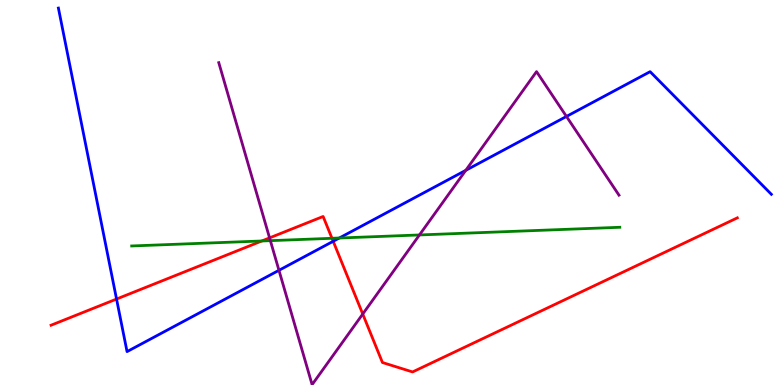[{'lines': ['blue', 'red'], 'intersections': [{'x': 1.5, 'y': 2.23}, {'x': 4.3, 'y': 3.73}]}, {'lines': ['green', 'red'], 'intersections': [{'x': 3.38, 'y': 3.74}, {'x': 4.28, 'y': 3.81}]}, {'lines': ['purple', 'red'], 'intersections': [{'x': 3.48, 'y': 3.82}, {'x': 4.68, 'y': 1.84}]}, {'lines': ['blue', 'green'], 'intersections': [{'x': 4.38, 'y': 3.82}]}, {'lines': ['blue', 'purple'], 'intersections': [{'x': 3.6, 'y': 2.98}, {'x': 6.01, 'y': 5.58}, {'x': 7.31, 'y': 6.98}]}, {'lines': ['green', 'purple'], 'intersections': [{'x': 3.49, 'y': 3.75}, {'x': 5.41, 'y': 3.9}]}]